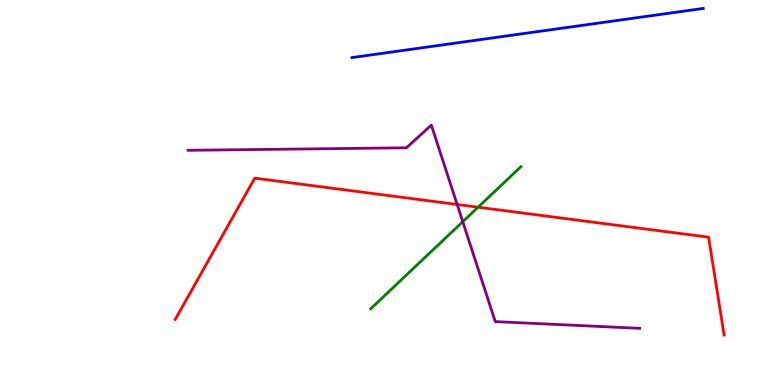[{'lines': ['blue', 'red'], 'intersections': []}, {'lines': ['green', 'red'], 'intersections': [{'x': 6.17, 'y': 4.62}]}, {'lines': ['purple', 'red'], 'intersections': [{'x': 5.9, 'y': 4.69}]}, {'lines': ['blue', 'green'], 'intersections': []}, {'lines': ['blue', 'purple'], 'intersections': []}, {'lines': ['green', 'purple'], 'intersections': [{'x': 5.97, 'y': 4.24}]}]